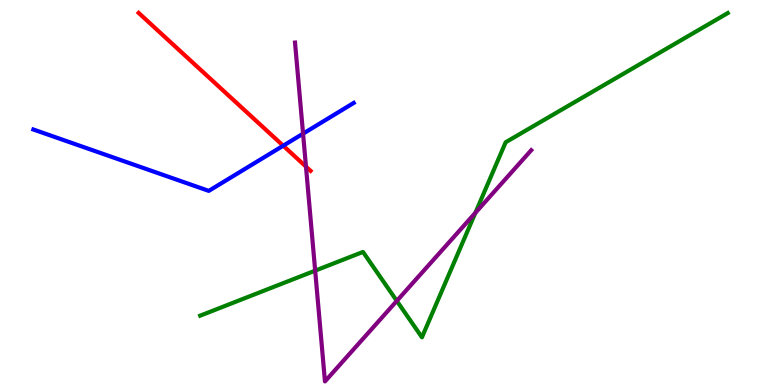[{'lines': ['blue', 'red'], 'intersections': [{'x': 3.65, 'y': 6.22}]}, {'lines': ['green', 'red'], 'intersections': []}, {'lines': ['purple', 'red'], 'intersections': [{'x': 3.95, 'y': 5.67}]}, {'lines': ['blue', 'green'], 'intersections': []}, {'lines': ['blue', 'purple'], 'intersections': [{'x': 3.91, 'y': 6.53}]}, {'lines': ['green', 'purple'], 'intersections': [{'x': 4.07, 'y': 2.97}, {'x': 5.12, 'y': 2.18}, {'x': 6.13, 'y': 4.47}]}]